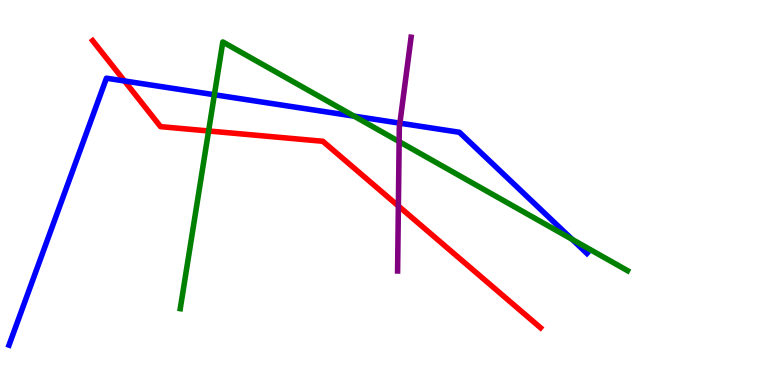[{'lines': ['blue', 'red'], 'intersections': [{'x': 1.61, 'y': 7.9}]}, {'lines': ['green', 'red'], 'intersections': [{'x': 2.69, 'y': 6.6}]}, {'lines': ['purple', 'red'], 'intersections': [{'x': 5.14, 'y': 4.65}]}, {'lines': ['blue', 'green'], 'intersections': [{'x': 2.77, 'y': 7.54}, {'x': 4.57, 'y': 6.98}, {'x': 7.38, 'y': 3.78}]}, {'lines': ['blue', 'purple'], 'intersections': [{'x': 5.16, 'y': 6.8}]}, {'lines': ['green', 'purple'], 'intersections': [{'x': 5.15, 'y': 6.32}]}]